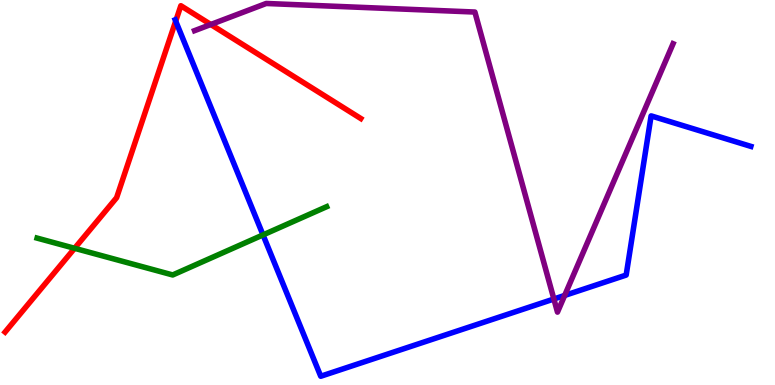[{'lines': ['blue', 'red'], 'intersections': [{'x': 2.27, 'y': 9.45}]}, {'lines': ['green', 'red'], 'intersections': [{'x': 0.963, 'y': 3.55}]}, {'lines': ['purple', 'red'], 'intersections': [{'x': 2.72, 'y': 9.36}]}, {'lines': ['blue', 'green'], 'intersections': [{'x': 3.39, 'y': 3.9}]}, {'lines': ['blue', 'purple'], 'intersections': [{'x': 7.15, 'y': 2.23}, {'x': 7.29, 'y': 2.33}]}, {'lines': ['green', 'purple'], 'intersections': []}]